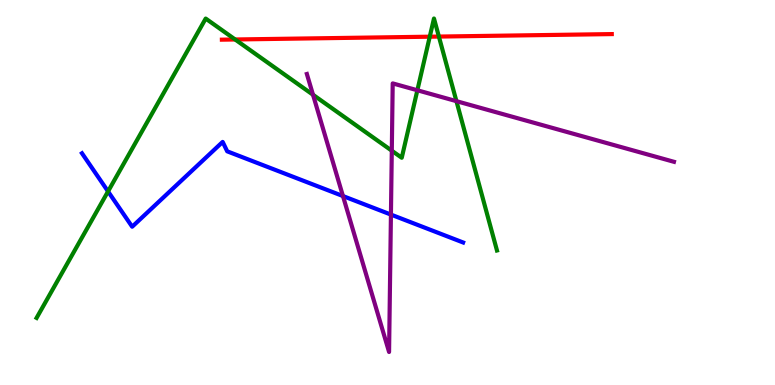[{'lines': ['blue', 'red'], 'intersections': []}, {'lines': ['green', 'red'], 'intersections': [{'x': 3.03, 'y': 8.97}, {'x': 5.55, 'y': 9.05}, {'x': 5.66, 'y': 9.05}]}, {'lines': ['purple', 'red'], 'intersections': []}, {'lines': ['blue', 'green'], 'intersections': [{'x': 1.39, 'y': 5.03}]}, {'lines': ['blue', 'purple'], 'intersections': [{'x': 4.43, 'y': 4.91}, {'x': 5.04, 'y': 4.43}]}, {'lines': ['green', 'purple'], 'intersections': [{'x': 4.04, 'y': 7.54}, {'x': 5.06, 'y': 6.09}, {'x': 5.39, 'y': 7.66}, {'x': 5.89, 'y': 7.37}]}]